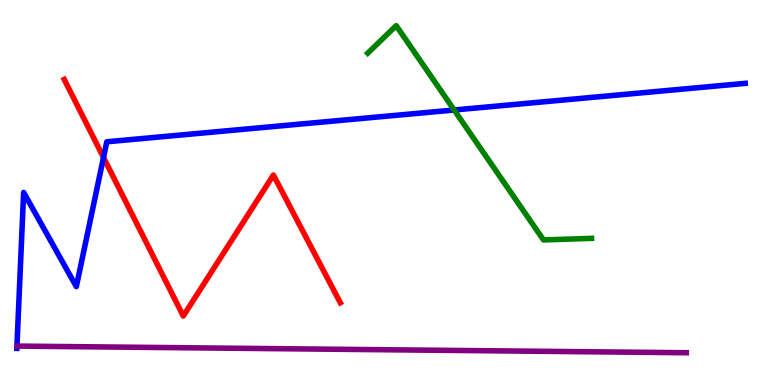[{'lines': ['blue', 'red'], 'intersections': [{'x': 1.34, 'y': 5.91}]}, {'lines': ['green', 'red'], 'intersections': []}, {'lines': ['purple', 'red'], 'intersections': []}, {'lines': ['blue', 'green'], 'intersections': [{'x': 5.86, 'y': 7.14}]}, {'lines': ['blue', 'purple'], 'intersections': []}, {'lines': ['green', 'purple'], 'intersections': []}]